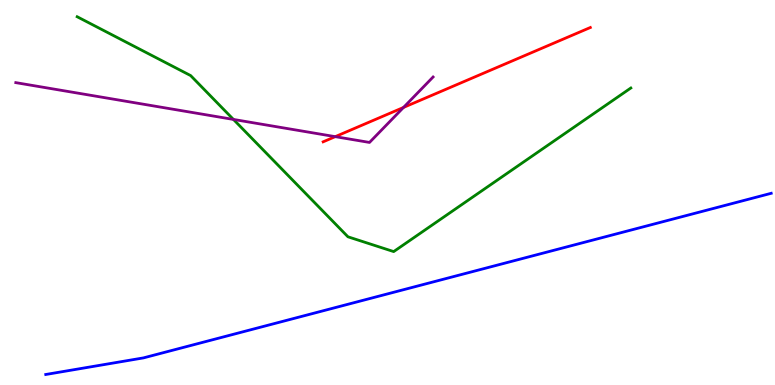[{'lines': ['blue', 'red'], 'intersections': []}, {'lines': ['green', 'red'], 'intersections': []}, {'lines': ['purple', 'red'], 'intersections': [{'x': 4.33, 'y': 6.45}, {'x': 5.21, 'y': 7.21}]}, {'lines': ['blue', 'green'], 'intersections': []}, {'lines': ['blue', 'purple'], 'intersections': []}, {'lines': ['green', 'purple'], 'intersections': [{'x': 3.01, 'y': 6.9}]}]